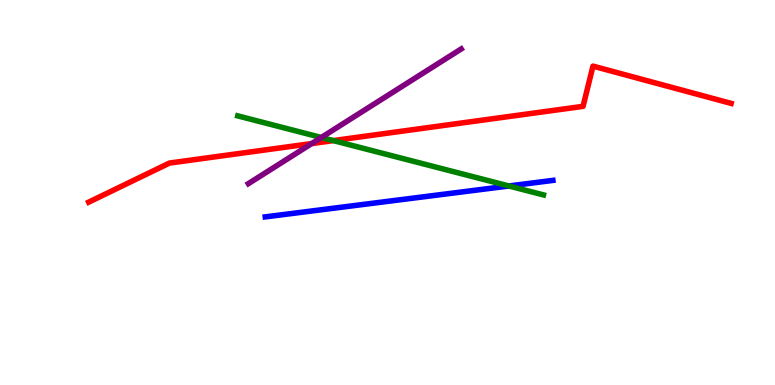[{'lines': ['blue', 'red'], 'intersections': []}, {'lines': ['green', 'red'], 'intersections': [{'x': 4.3, 'y': 6.35}]}, {'lines': ['purple', 'red'], 'intersections': [{'x': 4.02, 'y': 6.27}]}, {'lines': ['blue', 'green'], 'intersections': [{'x': 6.57, 'y': 5.17}]}, {'lines': ['blue', 'purple'], 'intersections': []}, {'lines': ['green', 'purple'], 'intersections': [{'x': 4.15, 'y': 6.43}]}]